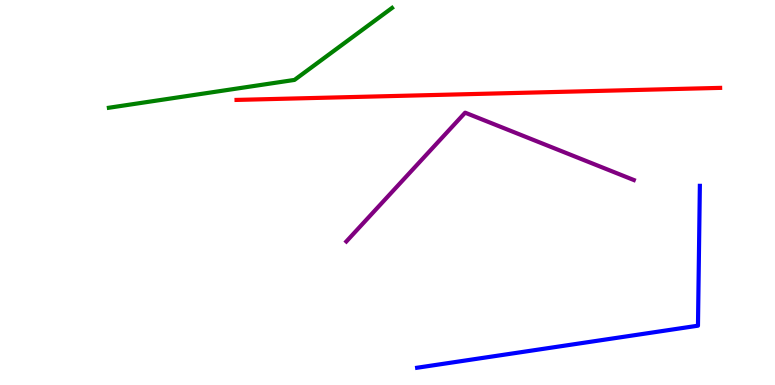[{'lines': ['blue', 'red'], 'intersections': []}, {'lines': ['green', 'red'], 'intersections': []}, {'lines': ['purple', 'red'], 'intersections': []}, {'lines': ['blue', 'green'], 'intersections': []}, {'lines': ['blue', 'purple'], 'intersections': []}, {'lines': ['green', 'purple'], 'intersections': []}]